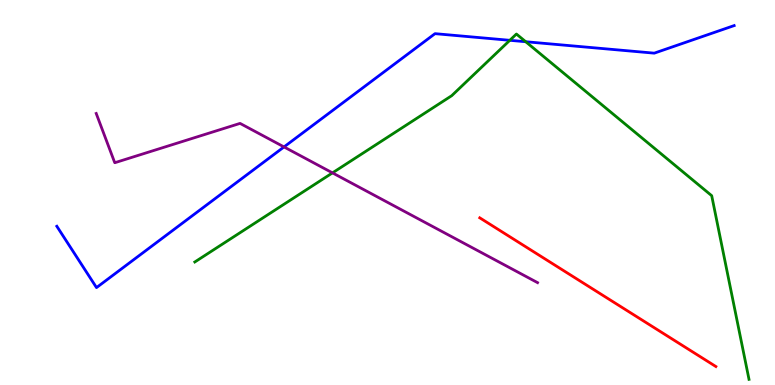[{'lines': ['blue', 'red'], 'intersections': []}, {'lines': ['green', 'red'], 'intersections': []}, {'lines': ['purple', 'red'], 'intersections': []}, {'lines': ['blue', 'green'], 'intersections': [{'x': 6.58, 'y': 8.95}, {'x': 6.78, 'y': 8.92}]}, {'lines': ['blue', 'purple'], 'intersections': [{'x': 3.66, 'y': 6.18}]}, {'lines': ['green', 'purple'], 'intersections': [{'x': 4.29, 'y': 5.51}]}]